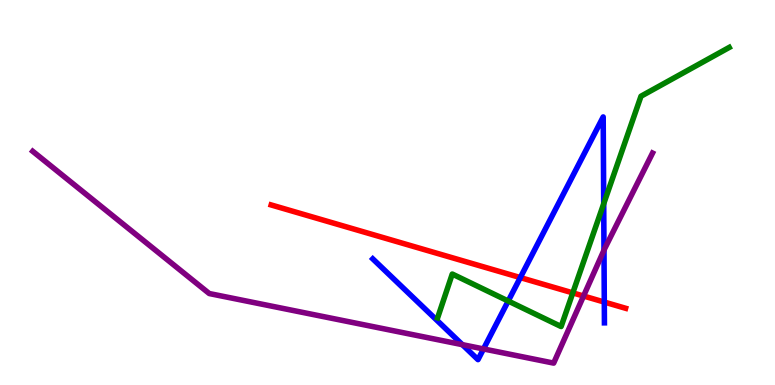[{'lines': ['blue', 'red'], 'intersections': [{'x': 6.71, 'y': 2.79}, {'x': 7.8, 'y': 2.15}]}, {'lines': ['green', 'red'], 'intersections': [{'x': 7.39, 'y': 2.39}]}, {'lines': ['purple', 'red'], 'intersections': [{'x': 7.53, 'y': 2.31}]}, {'lines': ['blue', 'green'], 'intersections': [{'x': 6.56, 'y': 2.18}, {'x': 7.79, 'y': 4.71}]}, {'lines': ['blue', 'purple'], 'intersections': [{'x': 5.97, 'y': 1.05}, {'x': 6.24, 'y': 0.937}, {'x': 7.79, 'y': 3.5}]}, {'lines': ['green', 'purple'], 'intersections': []}]